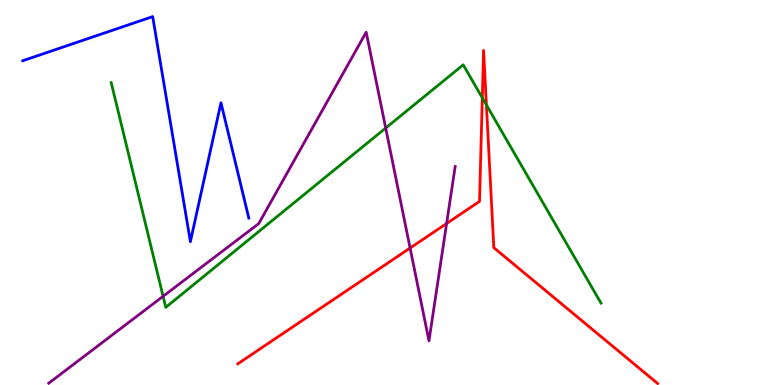[{'lines': ['blue', 'red'], 'intersections': []}, {'lines': ['green', 'red'], 'intersections': [{'x': 6.22, 'y': 7.46}, {'x': 6.28, 'y': 7.27}]}, {'lines': ['purple', 'red'], 'intersections': [{'x': 5.29, 'y': 3.56}, {'x': 5.76, 'y': 4.19}]}, {'lines': ['blue', 'green'], 'intersections': []}, {'lines': ['blue', 'purple'], 'intersections': []}, {'lines': ['green', 'purple'], 'intersections': [{'x': 2.1, 'y': 2.3}, {'x': 4.98, 'y': 6.67}]}]